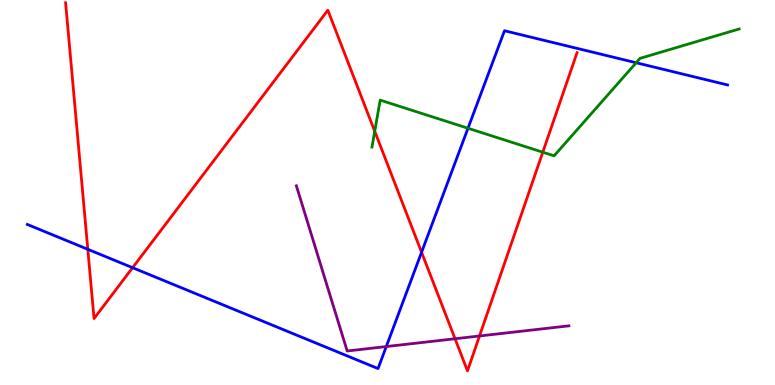[{'lines': ['blue', 'red'], 'intersections': [{'x': 1.13, 'y': 3.52}, {'x': 1.71, 'y': 3.05}, {'x': 5.44, 'y': 3.45}]}, {'lines': ['green', 'red'], 'intersections': [{'x': 4.84, 'y': 6.59}, {'x': 7.0, 'y': 6.05}]}, {'lines': ['purple', 'red'], 'intersections': [{'x': 5.87, 'y': 1.2}, {'x': 6.19, 'y': 1.27}]}, {'lines': ['blue', 'green'], 'intersections': [{'x': 6.04, 'y': 6.67}, {'x': 8.21, 'y': 8.37}]}, {'lines': ['blue', 'purple'], 'intersections': [{'x': 4.98, 'y': 0.999}]}, {'lines': ['green', 'purple'], 'intersections': []}]